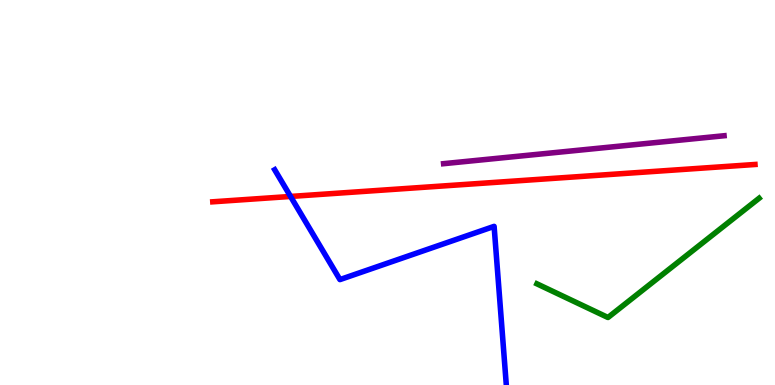[{'lines': ['blue', 'red'], 'intersections': [{'x': 3.75, 'y': 4.9}]}, {'lines': ['green', 'red'], 'intersections': []}, {'lines': ['purple', 'red'], 'intersections': []}, {'lines': ['blue', 'green'], 'intersections': []}, {'lines': ['blue', 'purple'], 'intersections': []}, {'lines': ['green', 'purple'], 'intersections': []}]